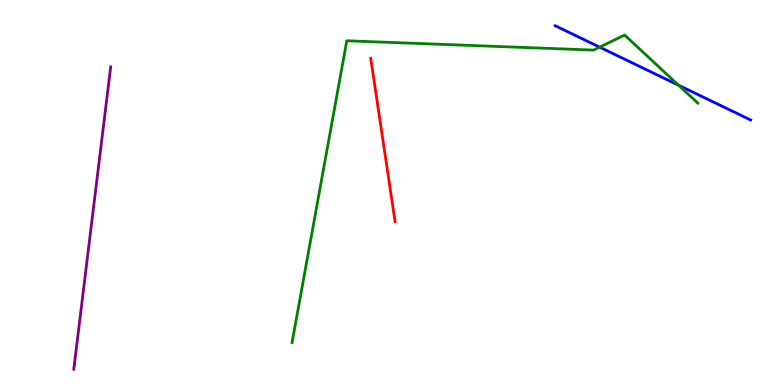[{'lines': ['blue', 'red'], 'intersections': []}, {'lines': ['green', 'red'], 'intersections': []}, {'lines': ['purple', 'red'], 'intersections': []}, {'lines': ['blue', 'green'], 'intersections': [{'x': 7.74, 'y': 8.78}, {'x': 8.76, 'y': 7.79}]}, {'lines': ['blue', 'purple'], 'intersections': []}, {'lines': ['green', 'purple'], 'intersections': []}]